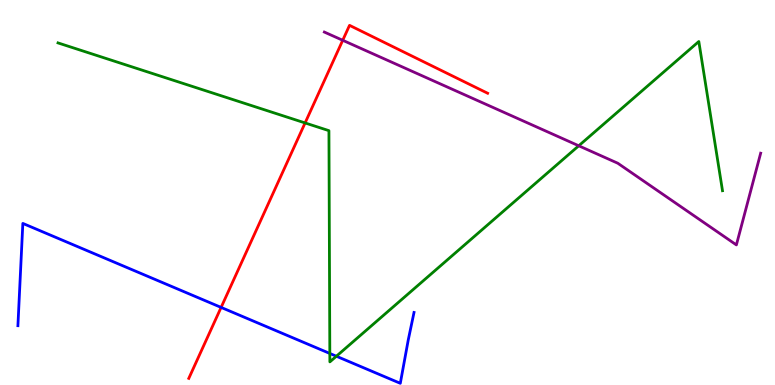[{'lines': ['blue', 'red'], 'intersections': [{'x': 2.85, 'y': 2.02}]}, {'lines': ['green', 'red'], 'intersections': [{'x': 3.94, 'y': 6.81}]}, {'lines': ['purple', 'red'], 'intersections': [{'x': 4.42, 'y': 8.95}]}, {'lines': ['blue', 'green'], 'intersections': [{'x': 4.26, 'y': 0.819}, {'x': 4.34, 'y': 0.747}]}, {'lines': ['blue', 'purple'], 'intersections': []}, {'lines': ['green', 'purple'], 'intersections': [{'x': 7.47, 'y': 6.21}]}]